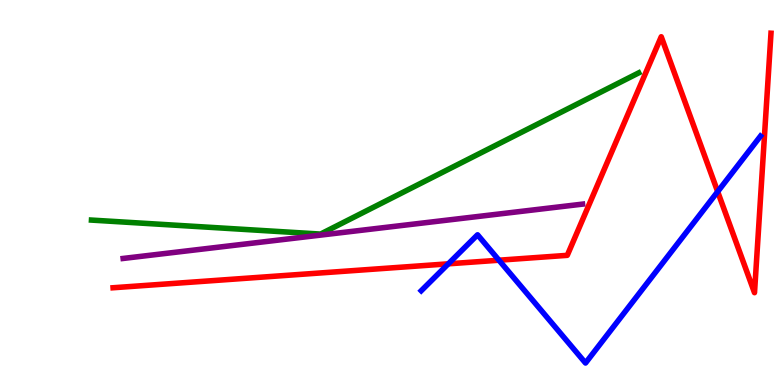[{'lines': ['blue', 'red'], 'intersections': [{'x': 5.78, 'y': 3.15}, {'x': 6.44, 'y': 3.24}, {'x': 9.26, 'y': 5.02}]}, {'lines': ['green', 'red'], 'intersections': []}, {'lines': ['purple', 'red'], 'intersections': []}, {'lines': ['blue', 'green'], 'intersections': []}, {'lines': ['blue', 'purple'], 'intersections': []}, {'lines': ['green', 'purple'], 'intersections': []}]